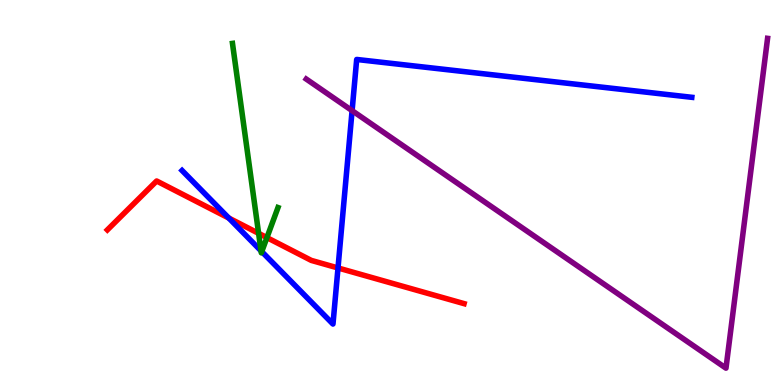[{'lines': ['blue', 'red'], 'intersections': [{'x': 2.95, 'y': 4.34}, {'x': 4.36, 'y': 3.04}]}, {'lines': ['green', 'red'], 'intersections': [{'x': 3.34, 'y': 3.94}, {'x': 3.44, 'y': 3.83}]}, {'lines': ['purple', 'red'], 'intersections': []}, {'lines': ['blue', 'green'], 'intersections': [{'x': 3.37, 'y': 3.48}, {'x': 3.38, 'y': 3.46}]}, {'lines': ['blue', 'purple'], 'intersections': [{'x': 4.54, 'y': 7.13}]}, {'lines': ['green', 'purple'], 'intersections': []}]